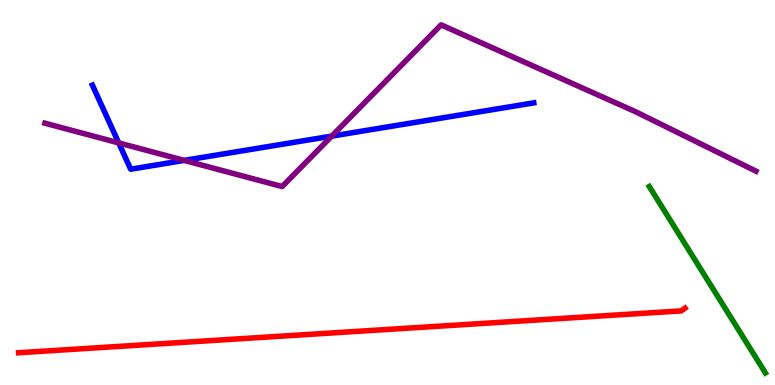[{'lines': ['blue', 'red'], 'intersections': []}, {'lines': ['green', 'red'], 'intersections': []}, {'lines': ['purple', 'red'], 'intersections': []}, {'lines': ['blue', 'green'], 'intersections': []}, {'lines': ['blue', 'purple'], 'intersections': [{'x': 1.53, 'y': 6.29}, {'x': 2.38, 'y': 5.83}, {'x': 4.28, 'y': 6.46}]}, {'lines': ['green', 'purple'], 'intersections': []}]